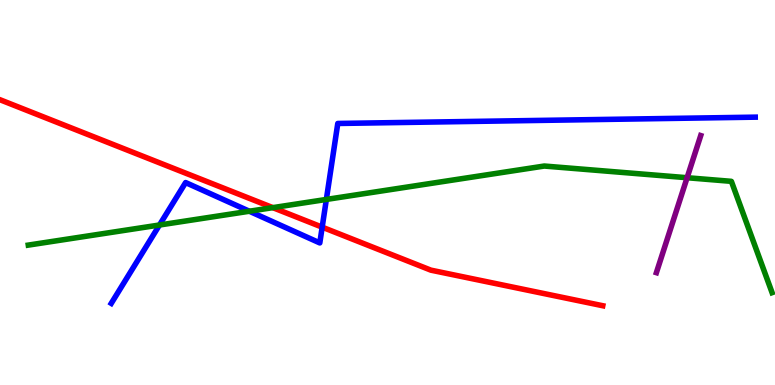[{'lines': ['blue', 'red'], 'intersections': [{'x': 4.16, 'y': 4.1}]}, {'lines': ['green', 'red'], 'intersections': [{'x': 3.52, 'y': 4.61}]}, {'lines': ['purple', 'red'], 'intersections': []}, {'lines': ['blue', 'green'], 'intersections': [{'x': 2.06, 'y': 4.16}, {'x': 3.22, 'y': 4.51}, {'x': 4.21, 'y': 4.82}]}, {'lines': ['blue', 'purple'], 'intersections': []}, {'lines': ['green', 'purple'], 'intersections': [{'x': 8.87, 'y': 5.38}]}]